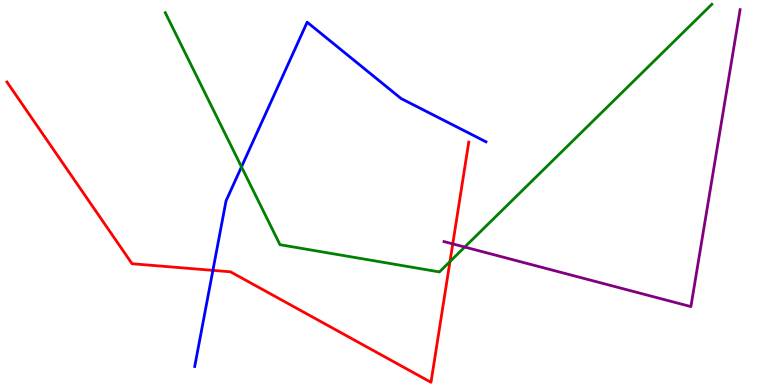[{'lines': ['blue', 'red'], 'intersections': [{'x': 2.75, 'y': 2.98}]}, {'lines': ['green', 'red'], 'intersections': [{'x': 5.81, 'y': 3.21}]}, {'lines': ['purple', 'red'], 'intersections': [{'x': 5.84, 'y': 3.67}]}, {'lines': ['blue', 'green'], 'intersections': [{'x': 3.12, 'y': 5.67}]}, {'lines': ['blue', 'purple'], 'intersections': []}, {'lines': ['green', 'purple'], 'intersections': [{'x': 6.0, 'y': 3.58}]}]